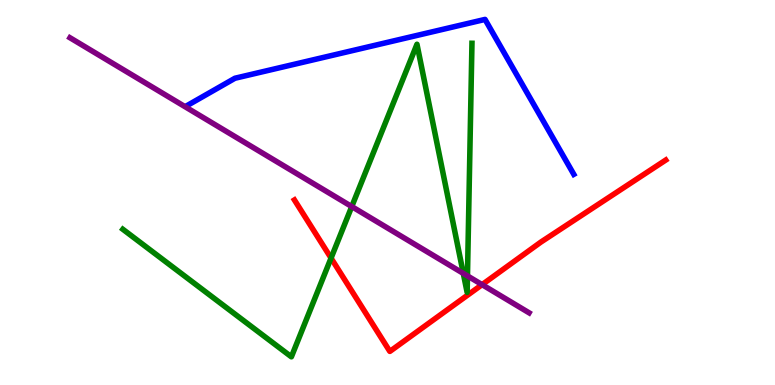[{'lines': ['blue', 'red'], 'intersections': []}, {'lines': ['green', 'red'], 'intersections': [{'x': 4.27, 'y': 3.3}]}, {'lines': ['purple', 'red'], 'intersections': [{'x': 6.22, 'y': 2.61}]}, {'lines': ['blue', 'green'], 'intersections': []}, {'lines': ['blue', 'purple'], 'intersections': []}, {'lines': ['green', 'purple'], 'intersections': [{'x': 4.54, 'y': 4.63}, {'x': 5.98, 'y': 2.9}, {'x': 6.03, 'y': 2.83}]}]